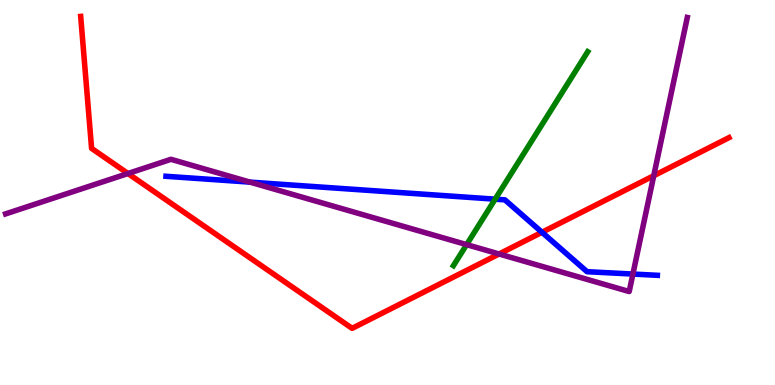[{'lines': ['blue', 'red'], 'intersections': [{'x': 6.99, 'y': 3.97}]}, {'lines': ['green', 'red'], 'intersections': []}, {'lines': ['purple', 'red'], 'intersections': [{'x': 1.65, 'y': 5.49}, {'x': 6.44, 'y': 3.4}, {'x': 8.44, 'y': 5.44}]}, {'lines': ['blue', 'green'], 'intersections': [{'x': 6.39, 'y': 4.83}]}, {'lines': ['blue', 'purple'], 'intersections': [{'x': 3.23, 'y': 5.27}, {'x': 8.17, 'y': 2.88}]}, {'lines': ['green', 'purple'], 'intersections': [{'x': 6.02, 'y': 3.65}]}]